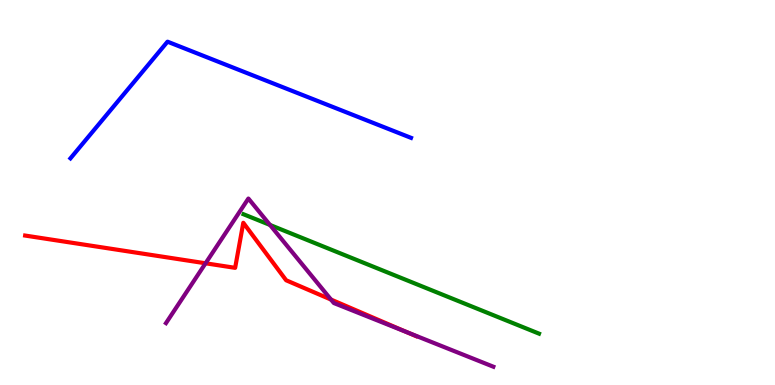[{'lines': ['blue', 'red'], 'intersections': []}, {'lines': ['green', 'red'], 'intersections': []}, {'lines': ['purple', 'red'], 'intersections': [{'x': 2.65, 'y': 3.16}, {'x': 4.27, 'y': 2.22}, {'x': 5.25, 'y': 1.37}]}, {'lines': ['blue', 'green'], 'intersections': []}, {'lines': ['blue', 'purple'], 'intersections': []}, {'lines': ['green', 'purple'], 'intersections': [{'x': 3.48, 'y': 4.16}]}]